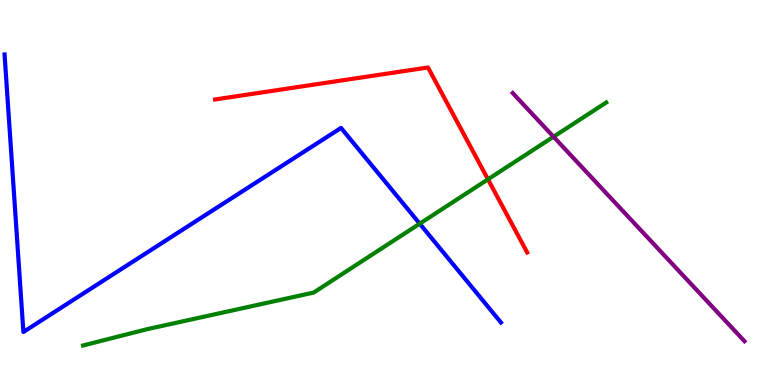[{'lines': ['blue', 'red'], 'intersections': []}, {'lines': ['green', 'red'], 'intersections': [{'x': 6.3, 'y': 5.34}]}, {'lines': ['purple', 'red'], 'intersections': []}, {'lines': ['blue', 'green'], 'intersections': [{'x': 5.42, 'y': 4.19}]}, {'lines': ['blue', 'purple'], 'intersections': []}, {'lines': ['green', 'purple'], 'intersections': [{'x': 7.14, 'y': 6.45}]}]